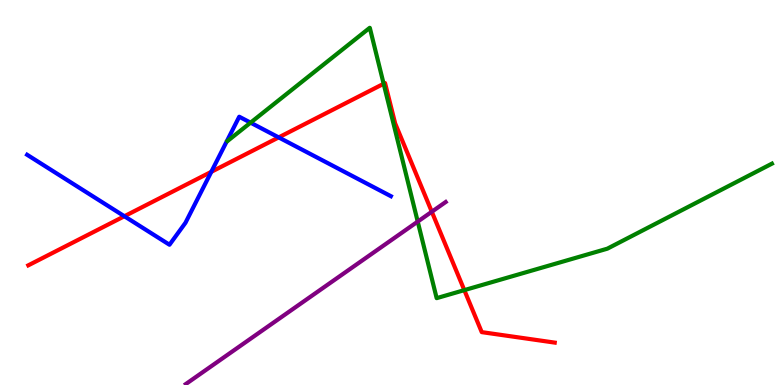[{'lines': ['blue', 'red'], 'intersections': [{'x': 1.6, 'y': 4.38}, {'x': 2.73, 'y': 5.54}, {'x': 3.6, 'y': 6.43}]}, {'lines': ['green', 'red'], 'intersections': [{'x': 4.95, 'y': 7.82}, {'x': 5.99, 'y': 2.46}]}, {'lines': ['purple', 'red'], 'intersections': [{'x': 5.57, 'y': 4.5}]}, {'lines': ['blue', 'green'], 'intersections': [{'x': 3.23, 'y': 6.81}]}, {'lines': ['blue', 'purple'], 'intersections': []}, {'lines': ['green', 'purple'], 'intersections': [{'x': 5.39, 'y': 4.24}]}]